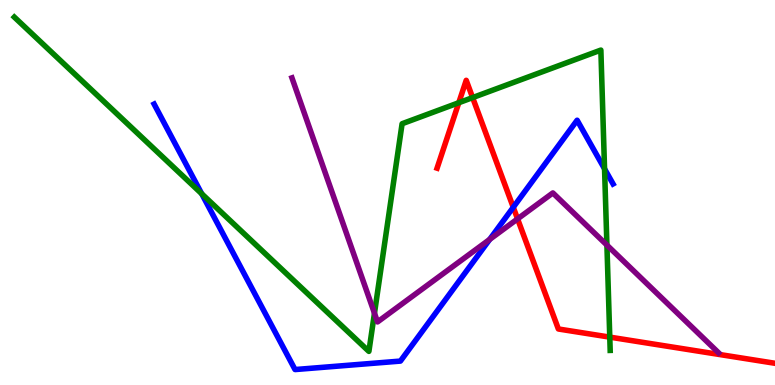[{'lines': ['blue', 'red'], 'intersections': [{'x': 6.62, 'y': 4.62}]}, {'lines': ['green', 'red'], 'intersections': [{'x': 5.92, 'y': 7.33}, {'x': 6.1, 'y': 7.46}, {'x': 7.87, 'y': 1.24}]}, {'lines': ['purple', 'red'], 'intersections': [{'x': 6.68, 'y': 4.31}]}, {'lines': ['blue', 'green'], 'intersections': [{'x': 2.6, 'y': 4.97}, {'x': 7.8, 'y': 5.61}]}, {'lines': ['blue', 'purple'], 'intersections': [{'x': 6.32, 'y': 3.78}]}, {'lines': ['green', 'purple'], 'intersections': [{'x': 4.83, 'y': 1.86}, {'x': 7.83, 'y': 3.63}]}]